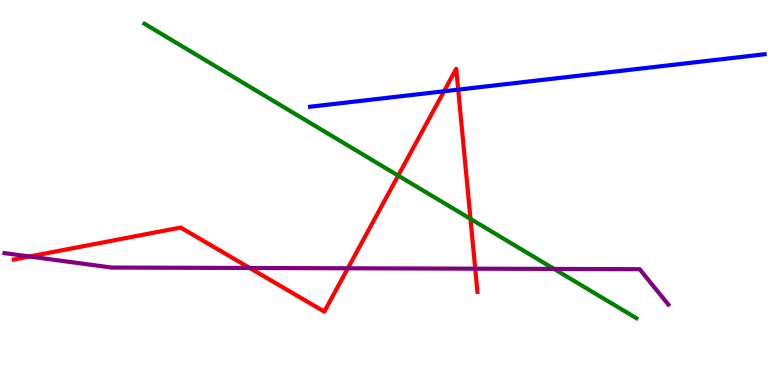[{'lines': ['blue', 'red'], 'intersections': [{'x': 5.73, 'y': 7.63}, {'x': 5.91, 'y': 7.67}]}, {'lines': ['green', 'red'], 'intersections': [{'x': 5.14, 'y': 5.44}, {'x': 6.07, 'y': 4.31}]}, {'lines': ['purple', 'red'], 'intersections': [{'x': 0.381, 'y': 3.34}, {'x': 3.22, 'y': 3.04}, {'x': 4.49, 'y': 3.03}, {'x': 6.13, 'y': 3.02}]}, {'lines': ['blue', 'green'], 'intersections': []}, {'lines': ['blue', 'purple'], 'intersections': []}, {'lines': ['green', 'purple'], 'intersections': [{'x': 7.15, 'y': 3.01}]}]